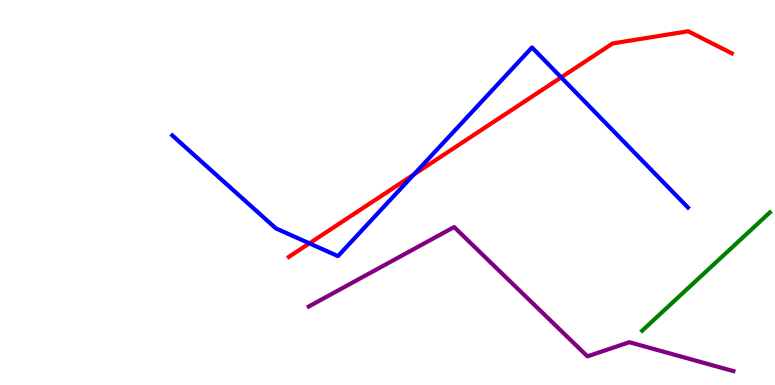[{'lines': ['blue', 'red'], 'intersections': [{'x': 3.99, 'y': 3.68}, {'x': 5.34, 'y': 5.47}, {'x': 7.24, 'y': 7.99}]}, {'lines': ['green', 'red'], 'intersections': []}, {'lines': ['purple', 'red'], 'intersections': []}, {'lines': ['blue', 'green'], 'intersections': []}, {'lines': ['blue', 'purple'], 'intersections': []}, {'lines': ['green', 'purple'], 'intersections': []}]